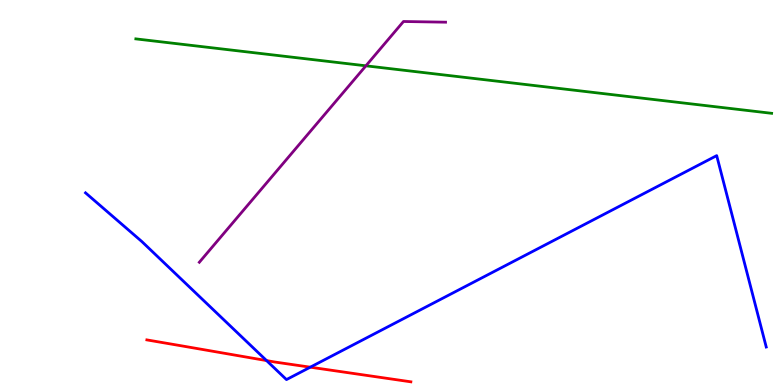[{'lines': ['blue', 'red'], 'intersections': [{'x': 3.44, 'y': 0.634}, {'x': 4.0, 'y': 0.463}]}, {'lines': ['green', 'red'], 'intersections': []}, {'lines': ['purple', 'red'], 'intersections': []}, {'lines': ['blue', 'green'], 'intersections': []}, {'lines': ['blue', 'purple'], 'intersections': []}, {'lines': ['green', 'purple'], 'intersections': [{'x': 4.72, 'y': 8.29}]}]